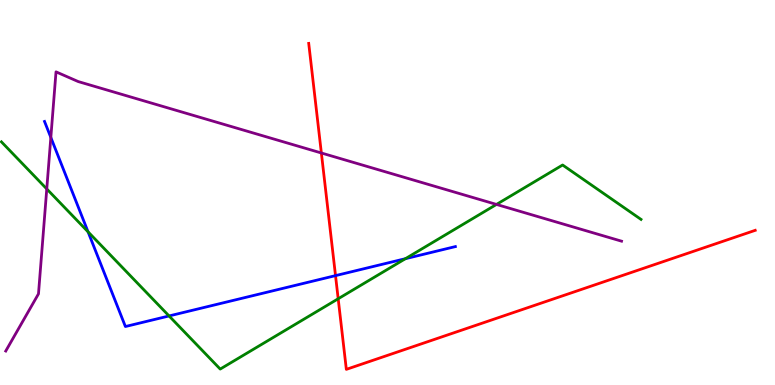[{'lines': ['blue', 'red'], 'intersections': [{'x': 4.33, 'y': 2.84}]}, {'lines': ['green', 'red'], 'intersections': [{'x': 4.36, 'y': 2.24}]}, {'lines': ['purple', 'red'], 'intersections': [{'x': 4.15, 'y': 6.03}]}, {'lines': ['blue', 'green'], 'intersections': [{'x': 1.14, 'y': 3.98}, {'x': 2.18, 'y': 1.79}, {'x': 5.23, 'y': 3.28}]}, {'lines': ['blue', 'purple'], 'intersections': [{'x': 0.656, 'y': 6.43}]}, {'lines': ['green', 'purple'], 'intersections': [{'x': 0.603, 'y': 5.09}, {'x': 6.41, 'y': 4.69}]}]